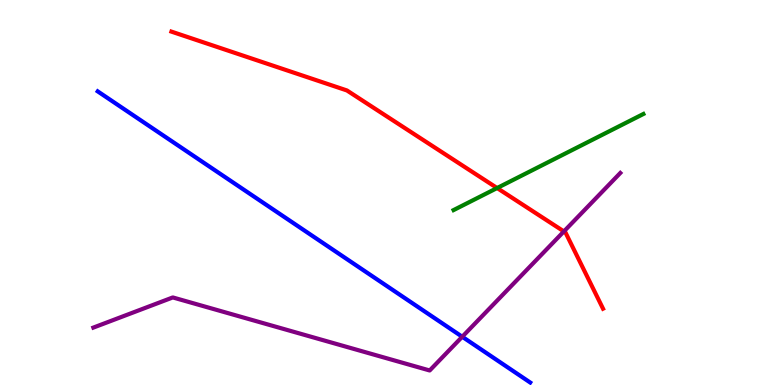[{'lines': ['blue', 'red'], 'intersections': []}, {'lines': ['green', 'red'], 'intersections': [{'x': 6.41, 'y': 5.12}]}, {'lines': ['purple', 'red'], 'intersections': [{'x': 7.28, 'y': 3.99}]}, {'lines': ['blue', 'green'], 'intersections': []}, {'lines': ['blue', 'purple'], 'intersections': [{'x': 5.96, 'y': 1.25}]}, {'lines': ['green', 'purple'], 'intersections': []}]